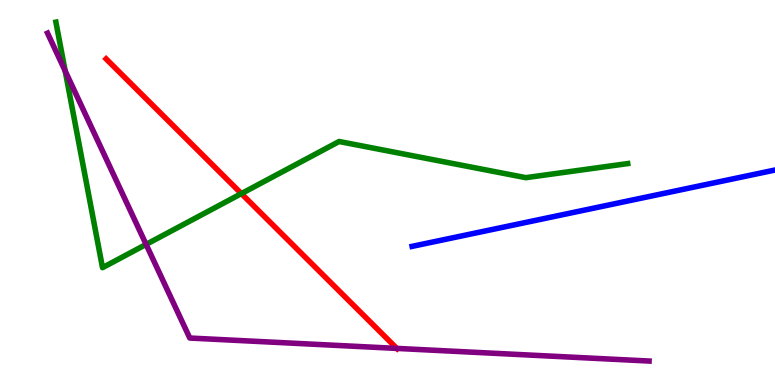[{'lines': ['blue', 'red'], 'intersections': []}, {'lines': ['green', 'red'], 'intersections': [{'x': 3.11, 'y': 4.97}]}, {'lines': ['purple', 'red'], 'intersections': [{'x': 5.12, 'y': 0.95}]}, {'lines': ['blue', 'green'], 'intersections': []}, {'lines': ['blue', 'purple'], 'intersections': []}, {'lines': ['green', 'purple'], 'intersections': [{'x': 0.841, 'y': 8.16}, {'x': 1.89, 'y': 3.65}]}]